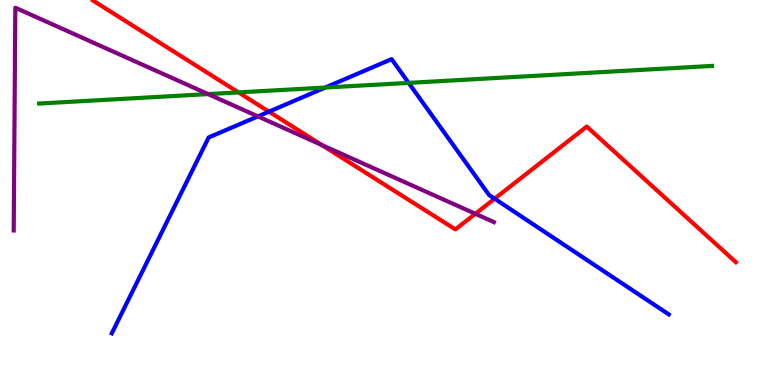[{'lines': ['blue', 'red'], 'intersections': [{'x': 3.47, 'y': 7.1}, {'x': 6.38, 'y': 4.84}]}, {'lines': ['green', 'red'], 'intersections': [{'x': 3.08, 'y': 7.6}]}, {'lines': ['purple', 'red'], 'intersections': [{'x': 4.15, 'y': 6.23}, {'x': 6.13, 'y': 4.45}]}, {'lines': ['blue', 'green'], 'intersections': [{'x': 4.2, 'y': 7.73}, {'x': 5.27, 'y': 7.85}]}, {'lines': ['blue', 'purple'], 'intersections': [{'x': 3.33, 'y': 6.98}]}, {'lines': ['green', 'purple'], 'intersections': [{'x': 2.69, 'y': 7.56}]}]